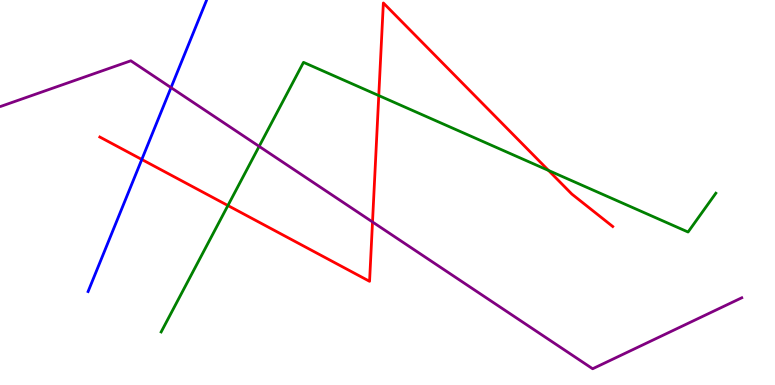[{'lines': ['blue', 'red'], 'intersections': [{'x': 1.83, 'y': 5.86}]}, {'lines': ['green', 'red'], 'intersections': [{'x': 2.94, 'y': 4.66}, {'x': 4.89, 'y': 7.52}, {'x': 7.08, 'y': 5.57}]}, {'lines': ['purple', 'red'], 'intersections': [{'x': 4.81, 'y': 4.23}]}, {'lines': ['blue', 'green'], 'intersections': []}, {'lines': ['blue', 'purple'], 'intersections': [{'x': 2.21, 'y': 7.72}]}, {'lines': ['green', 'purple'], 'intersections': [{'x': 3.34, 'y': 6.2}]}]